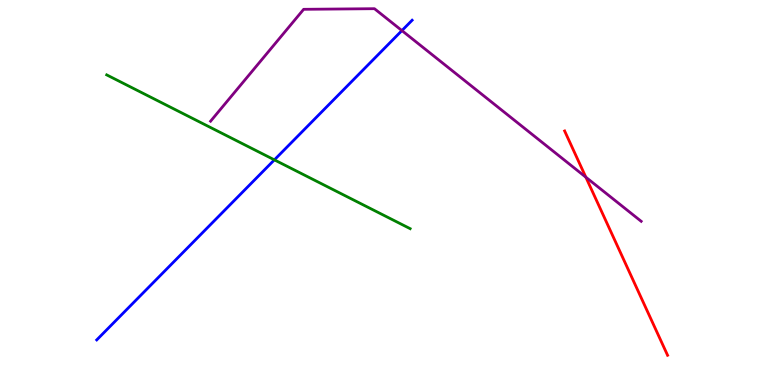[{'lines': ['blue', 'red'], 'intersections': []}, {'lines': ['green', 'red'], 'intersections': []}, {'lines': ['purple', 'red'], 'intersections': [{'x': 7.56, 'y': 5.4}]}, {'lines': ['blue', 'green'], 'intersections': [{'x': 3.54, 'y': 5.85}]}, {'lines': ['blue', 'purple'], 'intersections': [{'x': 5.19, 'y': 9.21}]}, {'lines': ['green', 'purple'], 'intersections': []}]